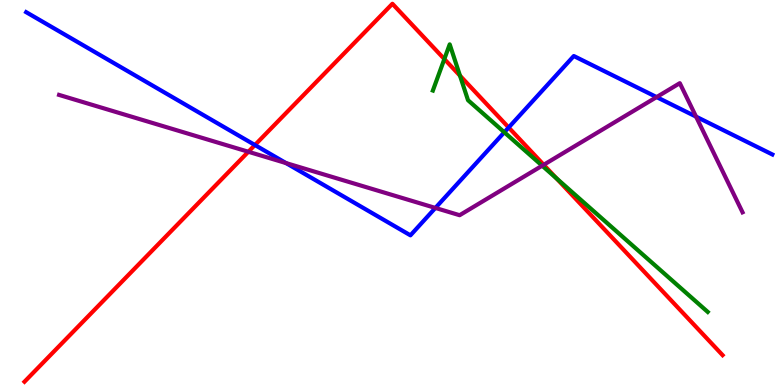[{'lines': ['blue', 'red'], 'intersections': [{'x': 3.29, 'y': 6.23}, {'x': 6.56, 'y': 6.69}]}, {'lines': ['green', 'red'], 'intersections': [{'x': 5.73, 'y': 8.47}, {'x': 5.94, 'y': 8.03}, {'x': 7.18, 'y': 5.37}]}, {'lines': ['purple', 'red'], 'intersections': [{'x': 3.2, 'y': 6.06}, {'x': 7.02, 'y': 5.72}]}, {'lines': ['blue', 'green'], 'intersections': [{'x': 6.51, 'y': 6.56}]}, {'lines': ['blue', 'purple'], 'intersections': [{'x': 3.69, 'y': 5.76}, {'x': 5.62, 'y': 4.6}, {'x': 8.47, 'y': 7.48}, {'x': 8.98, 'y': 6.97}]}, {'lines': ['green', 'purple'], 'intersections': [{'x': 7.0, 'y': 5.7}]}]